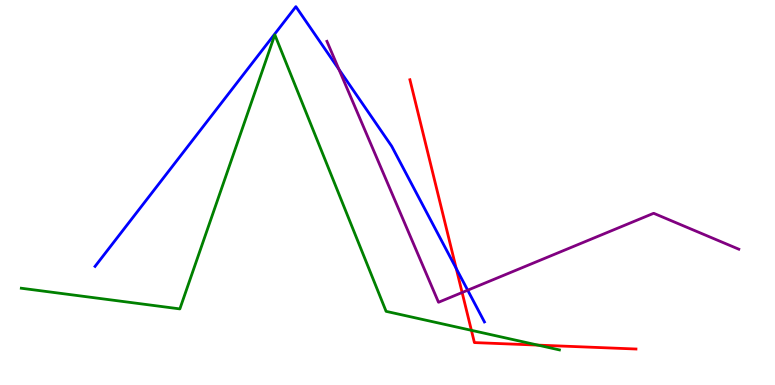[{'lines': ['blue', 'red'], 'intersections': [{'x': 5.89, 'y': 3.03}]}, {'lines': ['green', 'red'], 'intersections': [{'x': 6.08, 'y': 1.42}, {'x': 6.94, 'y': 1.04}]}, {'lines': ['purple', 'red'], 'intersections': [{'x': 5.96, 'y': 2.4}]}, {'lines': ['blue', 'green'], 'intersections': []}, {'lines': ['blue', 'purple'], 'intersections': [{'x': 4.37, 'y': 8.2}, {'x': 6.03, 'y': 2.46}]}, {'lines': ['green', 'purple'], 'intersections': []}]